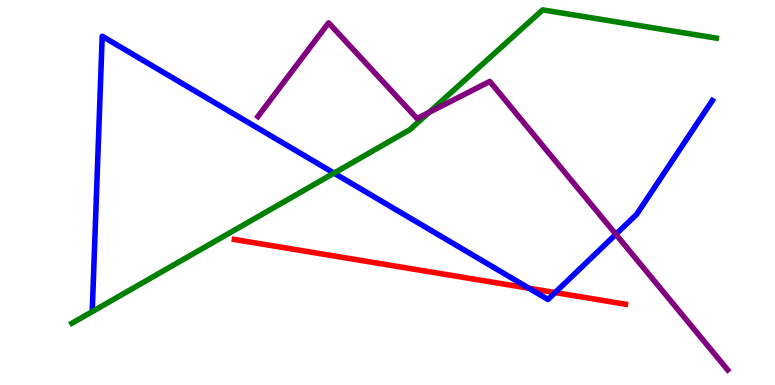[{'lines': ['blue', 'red'], 'intersections': [{'x': 6.83, 'y': 2.51}, {'x': 7.16, 'y': 2.4}]}, {'lines': ['green', 'red'], 'intersections': []}, {'lines': ['purple', 'red'], 'intersections': []}, {'lines': ['blue', 'green'], 'intersections': [{'x': 4.31, 'y': 5.5}]}, {'lines': ['blue', 'purple'], 'intersections': [{'x': 7.95, 'y': 3.91}]}, {'lines': ['green', 'purple'], 'intersections': [{'x': 5.54, 'y': 7.08}]}]